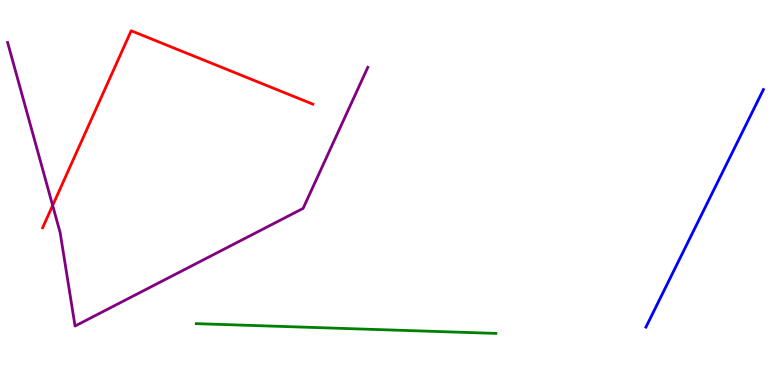[{'lines': ['blue', 'red'], 'intersections': []}, {'lines': ['green', 'red'], 'intersections': []}, {'lines': ['purple', 'red'], 'intersections': [{'x': 0.679, 'y': 4.66}]}, {'lines': ['blue', 'green'], 'intersections': []}, {'lines': ['blue', 'purple'], 'intersections': []}, {'lines': ['green', 'purple'], 'intersections': []}]